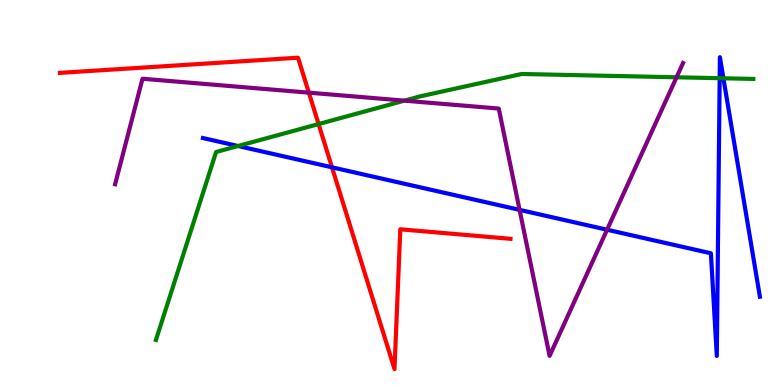[{'lines': ['blue', 'red'], 'intersections': [{'x': 4.28, 'y': 5.65}]}, {'lines': ['green', 'red'], 'intersections': [{'x': 4.11, 'y': 6.78}]}, {'lines': ['purple', 'red'], 'intersections': [{'x': 3.99, 'y': 7.59}]}, {'lines': ['blue', 'green'], 'intersections': [{'x': 3.07, 'y': 6.21}, {'x': 9.29, 'y': 7.97}, {'x': 9.33, 'y': 7.97}]}, {'lines': ['blue', 'purple'], 'intersections': [{'x': 6.7, 'y': 4.55}, {'x': 7.83, 'y': 4.03}]}, {'lines': ['green', 'purple'], 'intersections': [{'x': 5.22, 'y': 7.39}, {'x': 8.73, 'y': 7.99}]}]